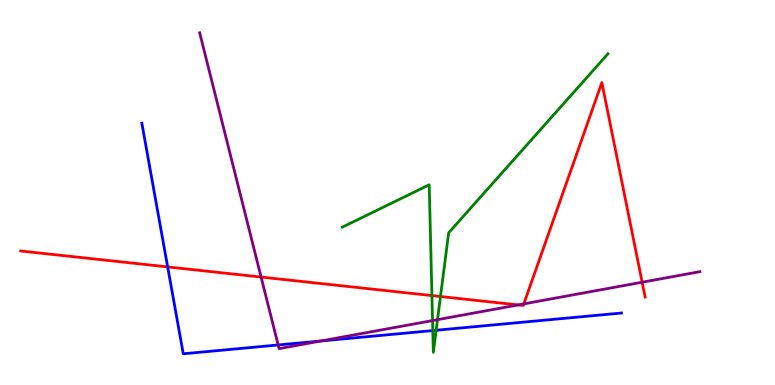[{'lines': ['blue', 'red'], 'intersections': [{'x': 2.16, 'y': 3.07}]}, {'lines': ['green', 'red'], 'intersections': [{'x': 5.57, 'y': 2.32}, {'x': 5.68, 'y': 2.3}]}, {'lines': ['purple', 'red'], 'intersections': [{'x': 3.37, 'y': 2.8}, {'x': 6.68, 'y': 2.08}, {'x': 6.76, 'y': 2.11}, {'x': 8.29, 'y': 2.67}]}, {'lines': ['blue', 'green'], 'intersections': [{'x': 5.58, 'y': 1.41}, {'x': 5.63, 'y': 1.42}]}, {'lines': ['blue', 'purple'], 'intersections': [{'x': 3.59, 'y': 1.04}, {'x': 4.14, 'y': 1.14}]}, {'lines': ['green', 'purple'], 'intersections': [{'x': 5.58, 'y': 1.67}, {'x': 5.65, 'y': 1.7}]}]